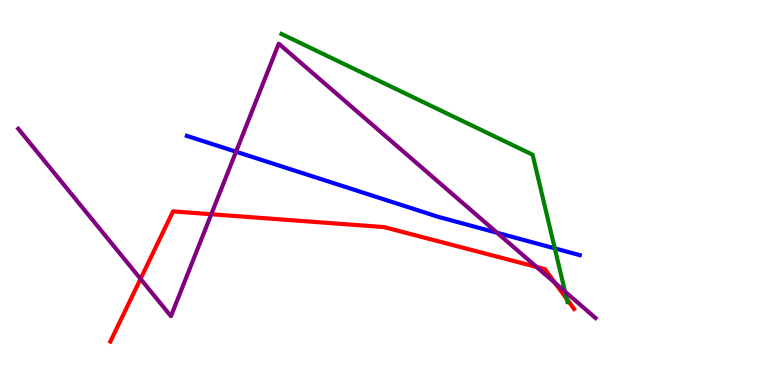[{'lines': ['blue', 'red'], 'intersections': []}, {'lines': ['green', 'red'], 'intersections': [{'x': 7.31, 'y': 2.24}]}, {'lines': ['purple', 'red'], 'intersections': [{'x': 1.81, 'y': 2.76}, {'x': 2.73, 'y': 4.44}, {'x': 6.92, 'y': 3.07}, {'x': 7.16, 'y': 2.65}]}, {'lines': ['blue', 'green'], 'intersections': [{'x': 7.16, 'y': 3.55}]}, {'lines': ['blue', 'purple'], 'intersections': [{'x': 3.05, 'y': 6.06}, {'x': 6.41, 'y': 3.95}]}, {'lines': ['green', 'purple'], 'intersections': [{'x': 7.29, 'y': 2.43}]}]